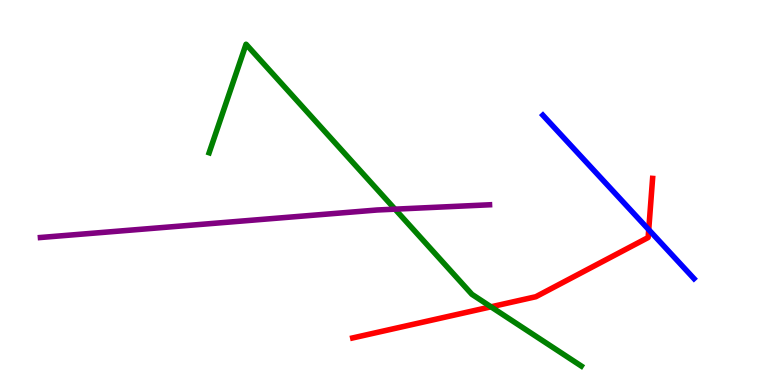[{'lines': ['blue', 'red'], 'intersections': [{'x': 8.37, 'y': 4.03}]}, {'lines': ['green', 'red'], 'intersections': [{'x': 6.34, 'y': 2.03}]}, {'lines': ['purple', 'red'], 'intersections': []}, {'lines': ['blue', 'green'], 'intersections': []}, {'lines': ['blue', 'purple'], 'intersections': []}, {'lines': ['green', 'purple'], 'intersections': [{'x': 5.1, 'y': 4.57}]}]